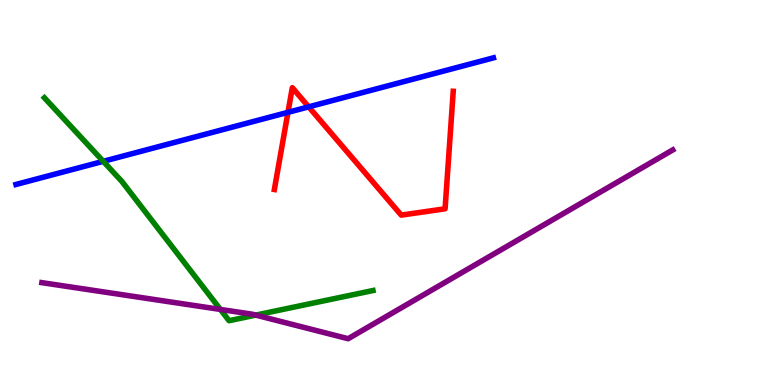[{'lines': ['blue', 'red'], 'intersections': [{'x': 3.72, 'y': 7.08}, {'x': 3.98, 'y': 7.22}]}, {'lines': ['green', 'red'], 'intersections': []}, {'lines': ['purple', 'red'], 'intersections': []}, {'lines': ['blue', 'green'], 'intersections': [{'x': 1.33, 'y': 5.81}]}, {'lines': ['blue', 'purple'], 'intersections': []}, {'lines': ['green', 'purple'], 'intersections': [{'x': 2.84, 'y': 1.96}, {'x': 3.3, 'y': 1.82}]}]